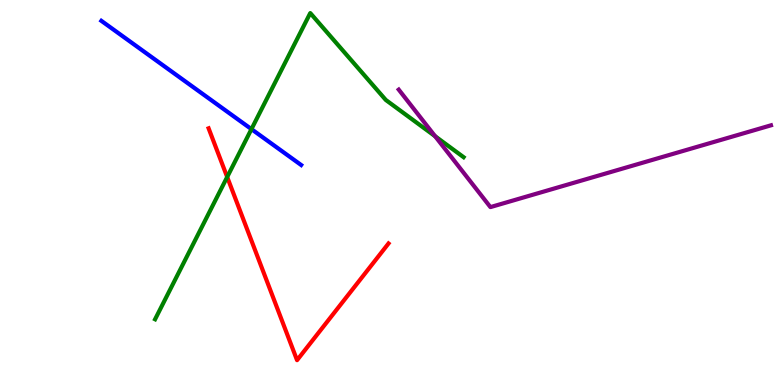[{'lines': ['blue', 'red'], 'intersections': []}, {'lines': ['green', 'red'], 'intersections': [{'x': 2.93, 'y': 5.4}]}, {'lines': ['purple', 'red'], 'intersections': []}, {'lines': ['blue', 'green'], 'intersections': [{'x': 3.24, 'y': 6.65}]}, {'lines': ['blue', 'purple'], 'intersections': []}, {'lines': ['green', 'purple'], 'intersections': [{'x': 5.61, 'y': 6.46}]}]